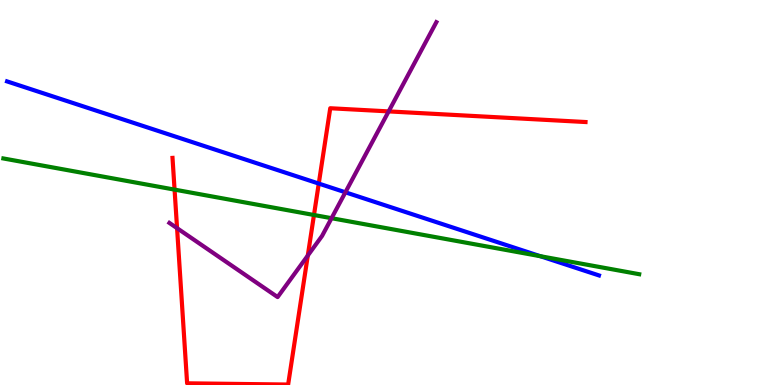[{'lines': ['blue', 'red'], 'intersections': [{'x': 4.11, 'y': 5.23}]}, {'lines': ['green', 'red'], 'intersections': [{'x': 2.25, 'y': 5.07}, {'x': 4.05, 'y': 4.42}]}, {'lines': ['purple', 'red'], 'intersections': [{'x': 2.28, 'y': 4.07}, {'x': 3.97, 'y': 3.36}, {'x': 5.01, 'y': 7.11}]}, {'lines': ['blue', 'green'], 'intersections': [{'x': 6.97, 'y': 3.35}]}, {'lines': ['blue', 'purple'], 'intersections': [{'x': 4.46, 'y': 5.01}]}, {'lines': ['green', 'purple'], 'intersections': [{'x': 4.28, 'y': 4.33}]}]